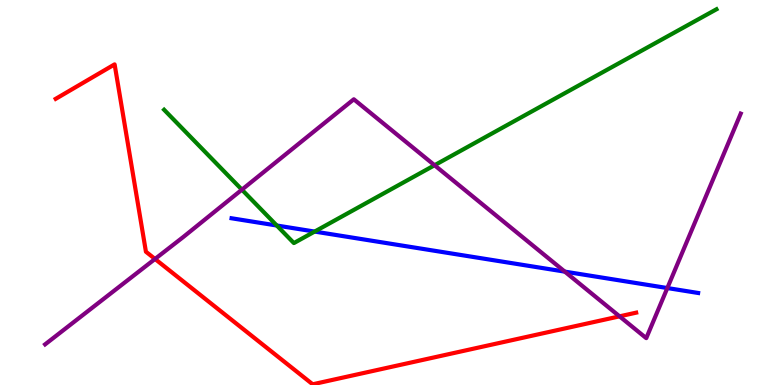[{'lines': ['blue', 'red'], 'intersections': []}, {'lines': ['green', 'red'], 'intersections': []}, {'lines': ['purple', 'red'], 'intersections': [{'x': 2.0, 'y': 3.27}, {'x': 7.99, 'y': 1.78}]}, {'lines': ['blue', 'green'], 'intersections': [{'x': 3.57, 'y': 4.14}, {'x': 4.06, 'y': 3.99}]}, {'lines': ['blue', 'purple'], 'intersections': [{'x': 7.29, 'y': 2.94}, {'x': 8.61, 'y': 2.52}]}, {'lines': ['green', 'purple'], 'intersections': [{'x': 3.12, 'y': 5.07}, {'x': 5.61, 'y': 5.71}]}]